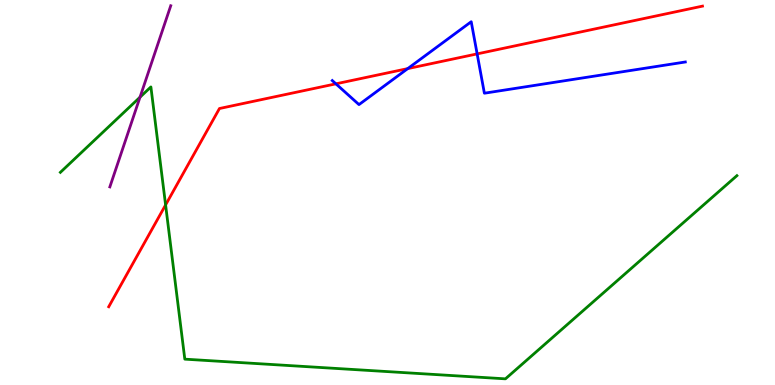[{'lines': ['blue', 'red'], 'intersections': [{'x': 4.33, 'y': 7.82}, {'x': 5.26, 'y': 8.22}, {'x': 6.16, 'y': 8.6}]}, {'lines': ['green', 'red'], 'intersections': [{'x': 2.14, 'y': 4.68}]}, {'lines': ['purple', 'red'], 'intersections': []}, {'lines': ['blue', 'green'], 'intersections': []}, {'lines': ['blue', 'purple'], 'intersections': []}, {'lines': ['green', 'purple'], 'intersections': [{'x': 1.81, 'y': 7.48}]}]